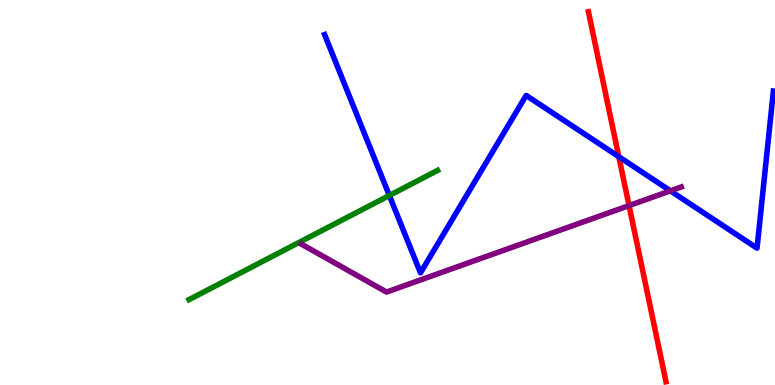[{'lines': ['blue', 'red'], 'intersections': [{'x': 7.98, 'y': 5.93}]}, {'lines': ['green', 'red'], 'intersections': []}, {'lines': ['purple', 'red'], 'intersections': [{'x': 8.12, 'y': 4.66}]}, {'lines': ['blue', 'green'], 'intersections': [{'x': 5.02, 'y': 4.92}]}, {'lines': ['blue', 'purple'], 'intersections': [{'x': 8.65, 'y': 5.04}]}, {'lines': ['green', 'purple'], 'intersections': []}]